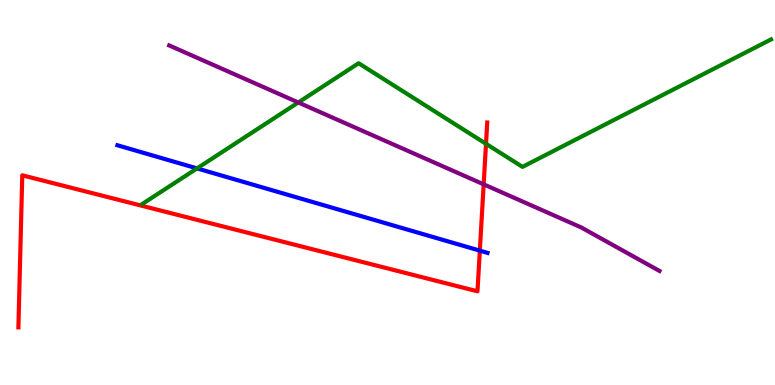[{'lines': ['blue', 'red'], 'intersections': [{'x': 6.19, 'y': 3.49}]}, {'lines': ['green', 'red'], 'intersections': [{'x': 6.27, 'y': 6.26}]}, {'lines': ['purple', 'red'], 'intersections': [{'x': 6.24, 'y': 5.21}]}, {'lines': ['blue', 'green'], 'intersections': [{'x': 2.54, 'y': 5.63}]}, {'lines': ['blue', 'purple'], 'intersections': []}, {'lines': ['green', 'purple'], 'intersections': [{'x': 3.85, 'y': 7.34}]}]